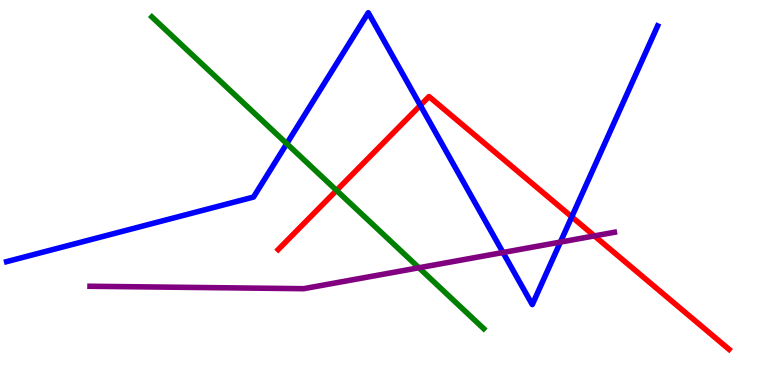[{'lines': ['blue', 'red'], 'intersections': [{'x': 5.42, 'y': 7.26}, {'x': 7.38, 'y': 4.37}]}, {'lines': ['green', 'red'], 'intersections': [{'x': 4.34, 'y': 5.05}]}, {'lines': ['purple', 'red'], 'intersections': [{'x': 7.67, 'y': 3.87}]}, {'lines': ['blue', 'green'], 'intersections': [{'x': 3.7, 'y': 6.27}]}, {'lines': ['blue', 'purple'], 'intersections': [{'x': 6.49, 'y': 3.44}, {'x': 7.23, 'y': 3.71}]}, {'lines': ['green', 'purple'], 'intersections': [{'x': 5.41, 'y': 3.05}]}]